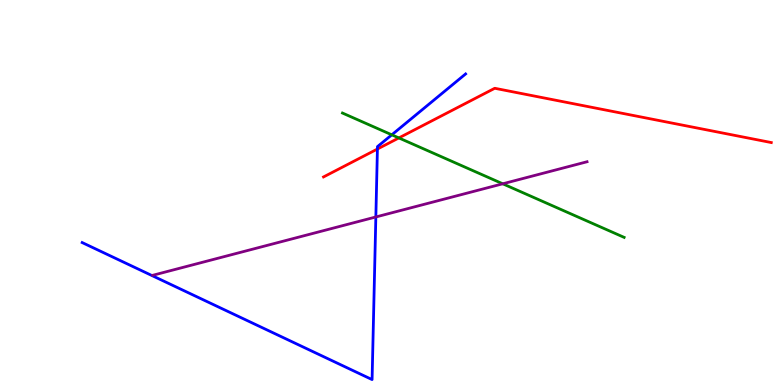[{'lines': ['blue', 'red'], 'intersections': [{'x': 4.87, 'y': 6.13}]}, {'lines': ['green', 'red'], 'intersections': [{'x': 5.15, 'y': 6.42}]}, {'lines': ['purple', 'red'], 'intersections': []}, {'lines': ['blue', 'green'], 'intersections': [{'x': 5.06, 'y': 6.5}]}, {'lines': ['blue', 'purple'], 'intersections': [{'x': 4.85, 'y': 4.36}]}, {'lines': ['green', 'purple'], 'intersections': [{'x': 6.49, 'y': 5.23}]}]